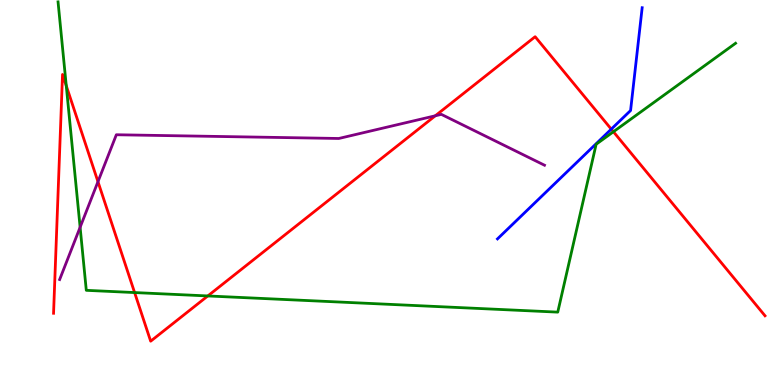[{'lines': ['blue', 'red'], 'intersections': [{'x': 7.89, 'y': 6.65}]}, {'lines': ['green', 'red'], 'intersections': [{'x': 0.855, 'y': 7.77}, {'x': 1.74, 'y': 2.4}, {'x': 2.68, 'y': 2.31}, {'x': 7.92, 'y': 6.58}]}, {'lines': ['purple', 'red'], 'intersections': [{'x': 1.26, 'y': 5.28}, {'x': 5.62, 'y': 6.99}]}, {'lines': ['blue', 'green'], 'intersections': []}, {'lines': ['blue', 'purple'], 'intersections': []}, {'lines': ['green', 'purple'], 'intersections': [{'x': 1.03, 'y': 4.1}]}]